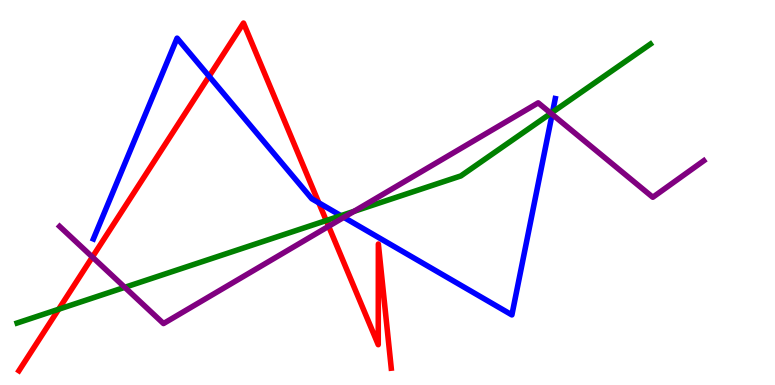[{'lines': ['blue', 'red'], 'intersections': [{'x': 2.7, 'y': 8.02}, {'x': 4.11, 'y': 4.73}]}, {'lines': ['green', 'red'], 'intersections': [{'x': 0.757, 'y': 1.97}, {'x': 4.21, 'y': 4.27}]}, {'lines': ['purple', 'red'], 'intersections': [{'x': 1.19, 'y': 3.32}, {'x': 4.24, 'y': 4.12}]}, {'lines': ['blue', 'green'], 'intersections': [{'x': 4.4, 'y': 4.4}, {'x': 7.13, 'y': 7.09}]}, {'lines': ['blue', 'purple'], 'intersections': [{'x': 4.44, 'y': 4.35}, {'x': 7.12, 'y': 7.03}]}, {'lines': ['green', 'purple'], 'intersections': [{'x': 1.61, 'y': 2.54}, {'x': 4.57, 'y': 4.51}, {'x': 7.11, 'y': 7.06}]}]